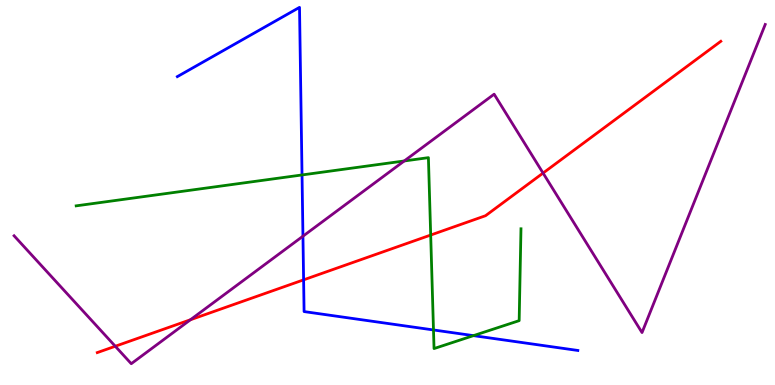[{'lines': ['blue', 'red'], 'intersections': [{'x': 3.92, 'y': 2.73}]}, {'lines': ['green', 'red'], 'intersections': [{'x': 5.56, 'y': 3.89}]}, {'lines': ['purple', 'red'], 'intersections': [{'x': 1.49, 'y': 1.01}, {'x': 2.46, 'y': 1.69}, {'x': 7.01, 'y': 5.5}]}, {'lines': ['blue', 'green'], 'intersections': [{'x': 3.9, 'y': 5.46}, {'x': 5.59, 'y': 1.43}, {'x': 6.11, 'y': 1.28}]}, {'lines': ['blue', 'purple'], 'intersections': [{'x': 3.91, 'y': 3.87}]}, {'lines': ['green', 'purple'], 'intersections': [{'x': 5.22, 'y': 5.82}]}]